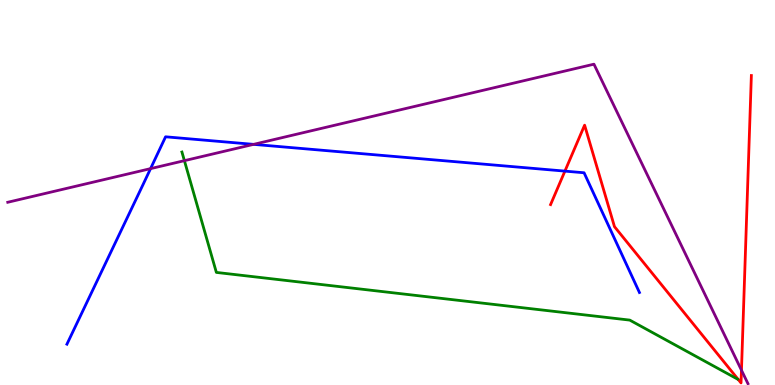[{'lines': ['blue', 'red'], 'intersections': [{'x': 7.29, 'y': 5.56}]}, {'lines': ['green', 'red'], 'intersections': []}, {'lines': ['purple', 'red'], 'intersections': [{'x': 9.57, 'y': 0.384}]}, {'lines': ['blue', 'green'], 'intersections': []}, {'lines': ['blue', 'purple'], 'intersections': [{'x': 1.94, 'y': 5.62}, {'x': 3.27, 'y': 6.25}]}, {'lines': ['green', 'purple'], 'intersections': [{'x': 2.38, 'y': 5.83}]}]